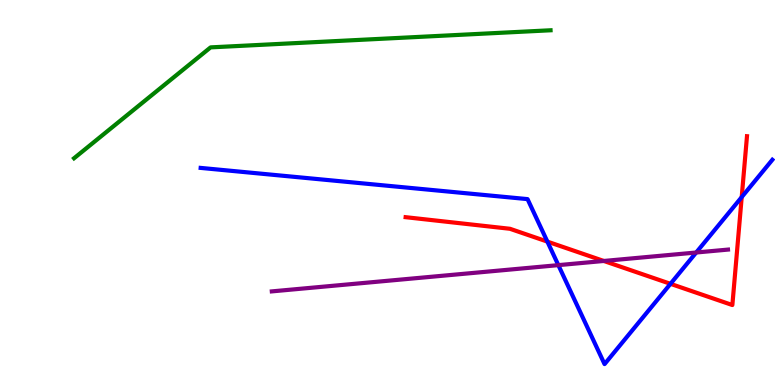[{'lines': ['blue', 'red'], 'intersections': [{'x': 7.06, 'y': 3.72}, {'x': 8.65, 'y': 2.63}, {'x': 9.57, 'y': 4.88}]}, {'lines': ['green', 'red'], 'intersections': []}, {'lines': ['purple', 'red'], 'intersections': [{'x': 7.79, 'y': 3.22}]}, {'lines': ['blue', 'green'], 'intersections': []}, {'lines': ['blue', 'purple'], 'intersections': [{'x': 7.2, 'y': 3.11}, {'x': 8.98, 'y': 3.44}]}, {'lines': ['green', 'purple'], 'intersections': []}]